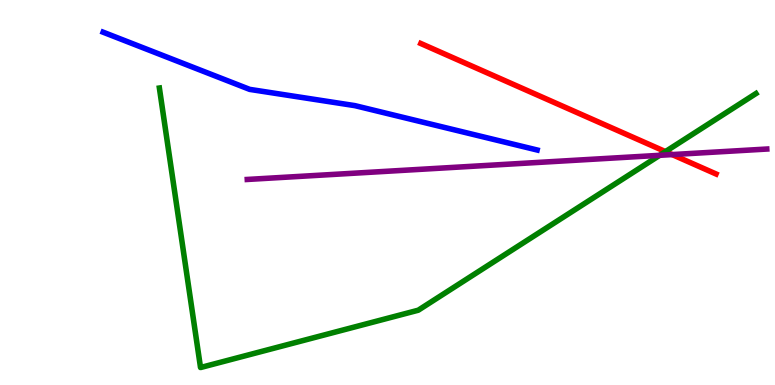[{'lines': ['blue', 'red'], 'intersections': []}, {'lines': ['green', 'red'], 'intersections': [{'x': 8.59, 'y': 6.06}]}, {'lines': ['purple', 'red'], 'intersections': [{'x': 8.67, 'y': 5.98}]}, {'lines': ['blue', 'green'], 'intersections': []}, {'lines': ['blue', 'purple'], 'intersections': []}, {'lines': ['green', 'purple'], 'intersections': [{'x': 8.51, 'y': 5.97}]}]